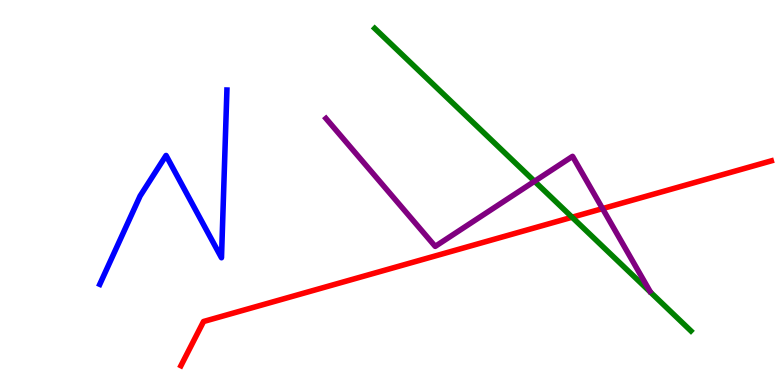[{'lines': ['blue', 'red'], 'intersections': []}, {'lines': ['green', 'red'], 'intersections': [{'x': 7.38, 'y': 4.36}]}, {'lines': ['purple', 'red'], 'intersections': [{'x': 7.77, 'y': 4.58}]}, {'lines': ['blue', 'green'], 'intersections': []}, {'lines': ['blue', 'purple'], 'intersections': []}, {'lines': ['green', 'purple'], 'intersections': [{'x': 6.9, 'y': 5.29}]}]